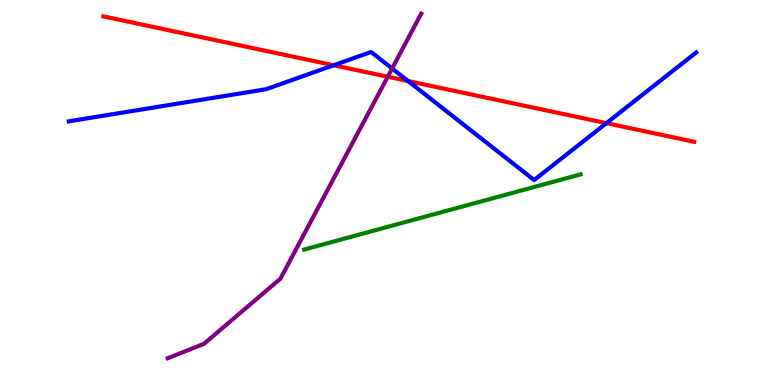[{'lines': ['blue', 'red'], 'intersections': [{'x': 4.31, 'y': 8.3}, {'x': 5.27, 'y': 7.89}, {'x': 7.82, 'y': 6.8}]}, {'lines': ['green', 'red'], 'intersections': []}, {'lines': ['purple', 'red'], 'intersections': [{'x': 5.0, 'y': 8.01}]}, {'lines': ['blue', 'green'], 'intersections': []}, {'lines': ['blue', 'purple'], 'intersections': [{'x': 5.06, 'y': 8.22}]}, {'lines': ['green', 'purple'], 'intersections': []}]